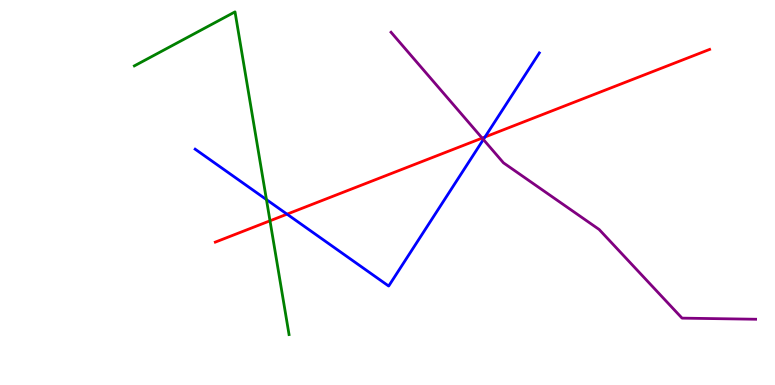[{'lines': ['blue', 'red'], 'intersections': [{'x': 3.7, 'y': 4.44}, {'x': 6.26, 'y': 6.44}]}, {'lines': ['green', 'red'], 'intersections': [{'x': 3.48, 'y': 4.26}]}, {'lines': ['purple', 'red'], 'intersections': [{'x': 6.22, 'y': 6.41}]}, {'lines': ['blue', 'green'], 'intersections': [{'x': 3.44, 'y': 4.82}]}, {'lines': ['blue', 'purple'], 'intersections': [{'x': 6.24, 'y': 6.38}]}, {'lines': ['green', 'purple'], 'intersections': []}]